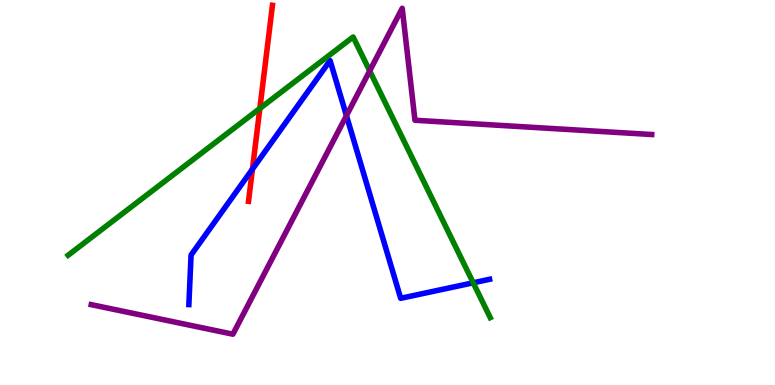[{'lines': ['blue', 'red'], 'intersections': [{'x': 3.26, 'y': 5.61}]}, {'lines': ['green', 'red'], 'intersections': [{'x': 3.35, 'y': 7.18}]}, {'lines': ['purple', 'red'], 'intersections': []}, {'lines': ['blue', 'green'], 'intersections': [{'x': 6.11, 'y': 2.65}]}, {'lines': ['blue', 'purple'], 'intersections': [{'x': 4.47, 'y': 7.0}]}, {'lines': ['green', 'purple'], 'intersections': [{'x': 4.77, 'y': 8.16}]}]